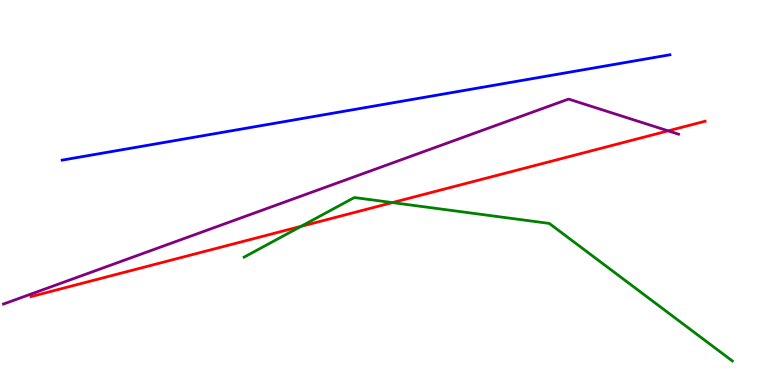[{'lines': ['blue', 'red'], 'intersections': []}, {'lines': ['green', 'red'], 'intersections': [{'x': 3.88, 'y': 4.12}, {'x': 5.06, 'y': 4.74}]}, {'lines': ['purple', 'red'], 'intersections': [{'x': 8.62, 'y': 6.6}]}, {'lines': ['blue', 'green'], 'intersections': []}, {'lines': ['blue', 'purple'], 'intersections': []}, {'lines': ['green', 'purple'], 'intersections': []}]